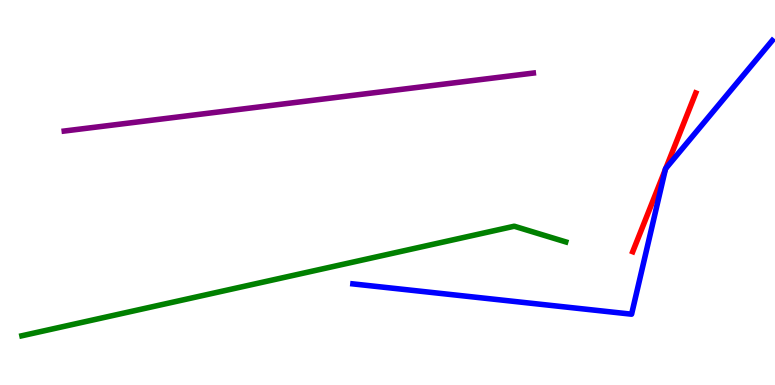[{'lines': ['blue', 'red'], 'intersections': [{'x': 8.58, 'y': 5.59}, {'x': 8.59, 'y': 5.63}]}, {'lines': ['green', 'red'], 'intersections': []}, {'lines': ['purple', 'red'], 'intersections': []}, {'lines': ['blue', 'green'], 'intersections': []}, {'lines': ['blue', 'purple'], 'intersections': []}, {'lines': ['green', 'purple'], 'intersections': []}]